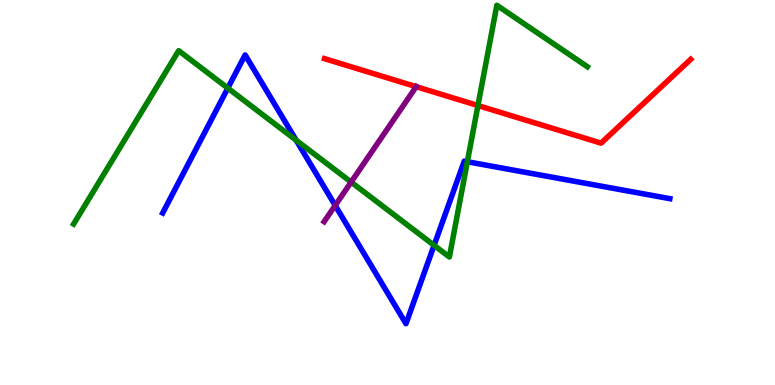[{'lines': ['blue', 'red'], 'intersections': []}, {'lines': ['green', 'red'], 'intersections': [{'x': 6.17, 'y': 7.26}]}, {'lines': ['purple', 'red'], 'intersections': [{'x': 5.37, 'y': 7.75}]}, {'lines': ['blue', 'green'], 'intersections': [{'x': 2.94, 'y': 7.71}, {'x': 3.82, 'y': 6.36}, {'x': 5.6, 'y': 3.63}, {'x': 6.03, 'y': 5.8}]}, {'lines': ['blue', 'purple'], 'intersections': [{'x': 4.33, 'y': 4.66}]}, {'lines': ['green', 'purple'], 'intersections': [{'x': 4.53, 'y': 5.27}]}]